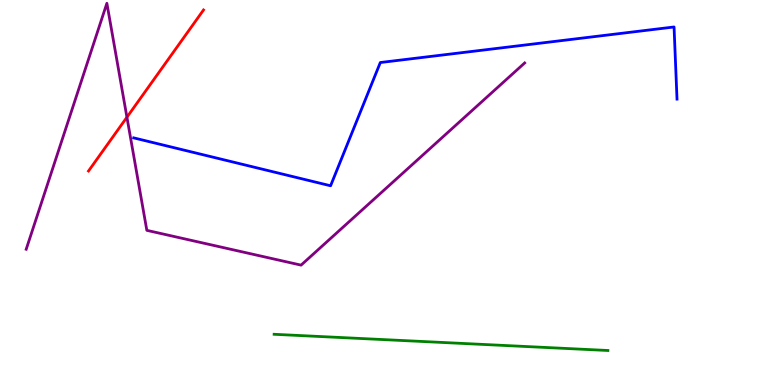[{'lines': ['blue', 'red'], 'intersections': []}, {'lines': ['green', 'red'], 'intersections': []}, {'lines': ['purple', 'red'], 'intersections': [{'x': 1.64, 'y': 6.96}]}, {'lines': ['blue', 'green'], 'intersections': []}, {'lines': ['blue', 'purple'], 'intersections': []}, {'lines': ['green', 'purple'], 'intersections': []}]